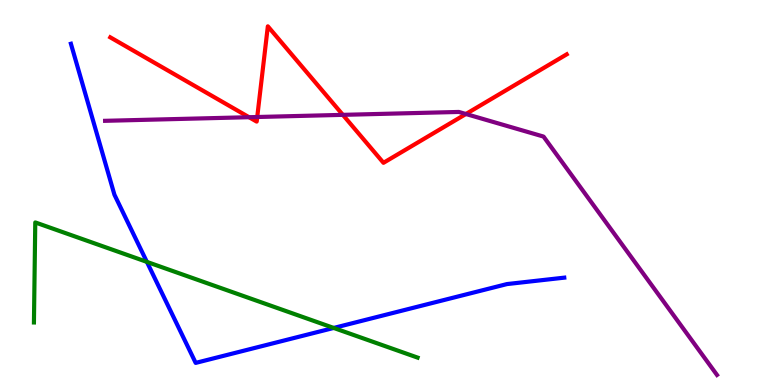[{'lines': ['blue', 'red'], 'intersections': []}, {'lines': ['green', 'red'], 'intersections': []}, {'lines': ['purple', 'red'], 'intersections': [{'x': 3.21, 'y': 6.96}, {'x': 3.32, 'y': 6.96}, {'x': 4.42, 'y': 7.02}, {'x': 6.01, 'y': 7.04}]}, {'lines': ['blue', 'green'], 'intersections': [{'x': 1.9, 'y': 3.2}, {'x': 4.31, 'y': 1.48}]}, {'lines': ['blue', 'purple'], 'intersections': []}, {'lines': ['green', 'purple'], 'intersections': []}]